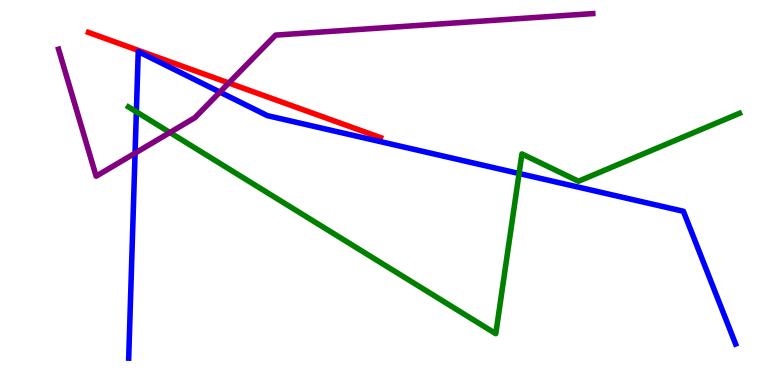[{'lines': ['blue', 'red'], 'intersections': []}, {'lines': ['green', 'red'], 'intersections': []}, {'lines': ['purple', 'red'], 'intersections': [{'x': 2.95, 'y': 7.84}]}, {'lines': ['blue', 'green'], 'intersections': [{'x': 1.76, 'y': 7.1}, {'x': 6.7, 'y': 5.49}]}, {'lines': ['blue', 'purple'], 'intersections': [{'x': 1.74, 'y': 6.02}, {'x': 2.84, 'y': 7.61}]}, {'lines': ['green', 'purple'], 'intersections': [{'x': 2.19, 'y': 6.56}]}]